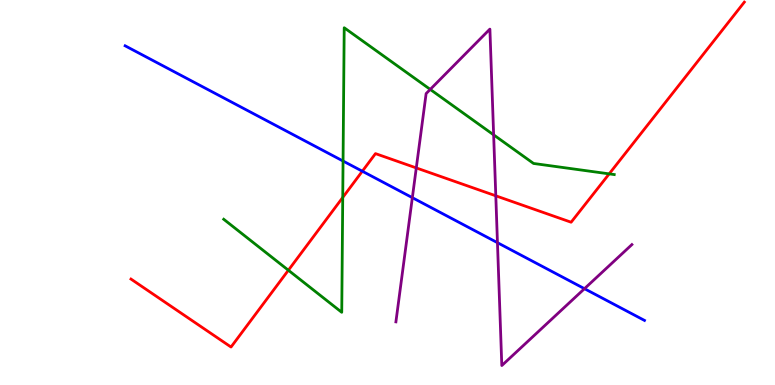[{'lines': ['blue', 'red'], 'intersections': [{'x': 4.68, 'y': 5.55}]}, {'lines': ['green', 'red'], 'intersections': [{'x': 3.72, 'y': 2.98}, {'x': 4.42, 'y': 4.87}, {'x': 7.86, 'y': 5.48}]}, {'lines': ['purple', 'red'], 'intersections': [{'x': 5.37, 'y': 5.64}, {'x': 6.4, 'y': 4.91}]}, {'lines': ['blue', 'green'], 'intersections': [{'x': 4.43, 'y': 5.82}]}, {'lines': ['blue', 'purple'], 'intersections': [{'x': 5.32, 'y': 4.87}, {'x': 6.42, 'y': 3.7}, {'x': 7.54, 'y': 2.5}]}, {'lines': ['green', 'purple'], 'intersections': [{'x': 5.55, 'y': 7.68}, {'x': 6.37, 'y': 6.5}]}]